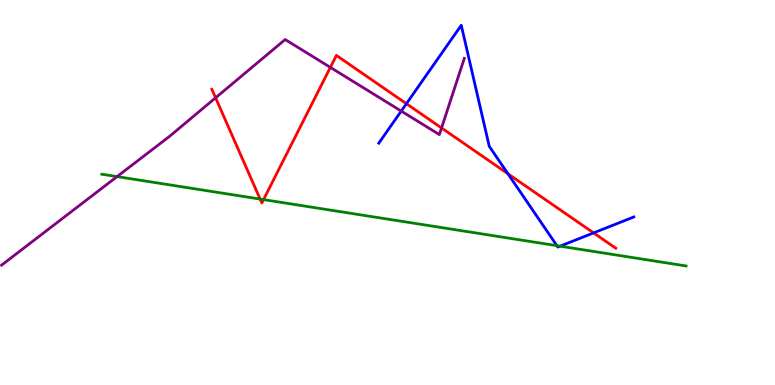[{'lines': ['blue', 'red'], 'intersections': [{'x': 5.24, 'y': 7.31}, {'x': 6.55, 'y': 5.49}, {'x': 7.66, 'y': 3.95}]}, {'lines': ['green', 'red'], 'intersections': [{'x': 3.36, 'y': 4.83}, {'x': 3.4, 'y': 4.82}]}, {'lines': ['purple', 'red'], 'intersections': [{'x': 2.78, 'y': 7.46}, {'x': 4.26, 'y': 8.25}, {'x': 5.7, 'y': 6.68}]}, {'lines': ['blue', 'green'], 'intersections': [{'x': 7.19, 'y': 3.62}, {'x': 7.23, 'y': 3.61}]}, {'lines': ['blue', 'purple'], 'intersections': [{'x': 5.18, 'y': 7.11}]}, {'lines': ['green', 'purple'], 'intersections': [{'x': 1.51, 'y': 5.41}]}]